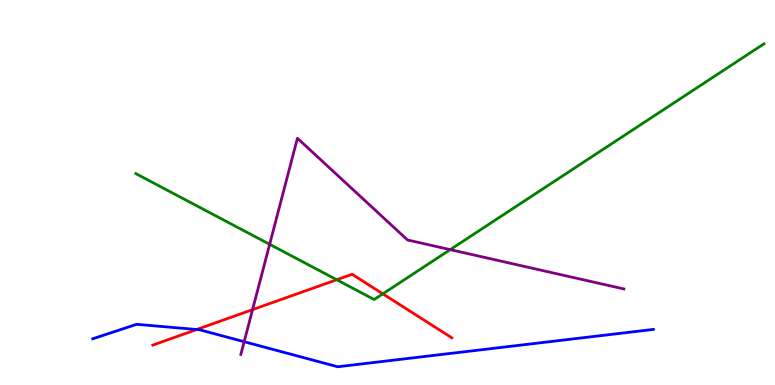[{'lines': ['blue', 'red'], 'intersections': [{'x': 2.54, 'y': 1.44}]}, {'lines': ['green', 'red'], 'intersections': [{'x': 4.34, 'y': 2.73}, {'x': 4.94, 'y': 2.37}]}, {'lines': ['purple', 'red'], 'intersections': [{'x': 3.26, 'y': 1.96}]}, {'lines': ['blue', 'green'], 'intersections': []}, {'lines': ['blue', 'purple'], 'intersections': [{'x': 3.15, 'y': 1.12}]}, {'lines': ['green', 'purple'], 'intersections': [{'x': 3.48, 'y': 3.65}, {'x': 5.81, 'y': 3.52}]}]